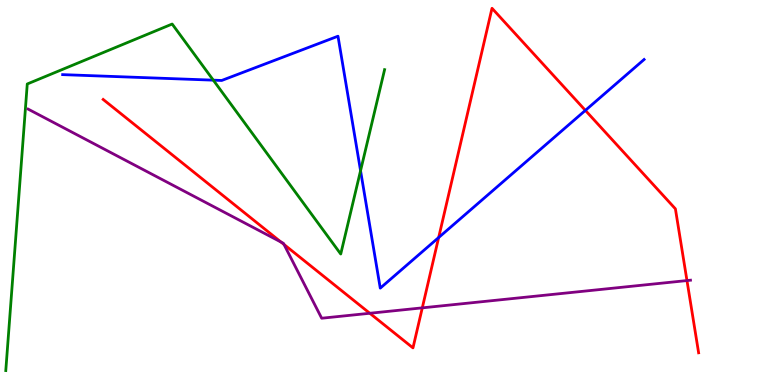[{'lines': ['blue', 'red'], 'intersections': [{'x': 5.66, 'y': 3.83}, {'x': 7.55, 'y': 7.13}]}, {'lines': ['green', 'red'], 'intersections': []}, {'lines': ['purple', 'red'], 'intersections': [{'x': 3.63, 'y': 3.71}, {'x': 3.66, 'y': 3.65}, {'x': 4.77, 'y': 1.86}, {'x': 5.45, 'y': 2.0}, {'x': 8.86, 'y': 2.71}]}, {'lines': ['blue', 'green'], 'intersections': [{'x': 2.75, 'y': 7.92}, {'x': 4.65, 'y': 5.57}]}, {'lines': ['blue', 'purple'], 'intersections': []}, {'lines': ['green', 'purple'], 'intersections': []}]